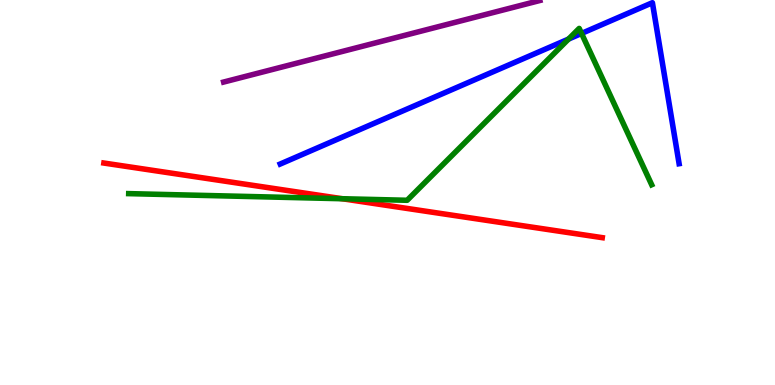[{'lines': ['blue', 'red'], 'intersections': []}, {'lines': ['green', 'red'], 'intersections': [{'x': 4.42, 'y': 4.84}]}, {'lines': ['purple', 'red'], 'intersections': []}, {'lines': ['blue', 'green'], 'intersections': [{'x': 7.34, 'y': 8.99}, {'x': 7.5, 'y': 9.13}]}, {'lines': ['blue', 'purple'], 'intersections': []}, {'lines': ['green', 'purple'], 'intersections': []}]